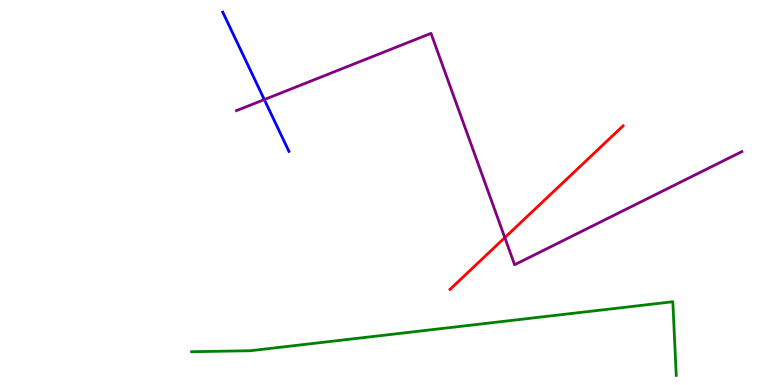[{'lines': ['blue', 'red'], 'intersections': []}, {'lines': ['green', 'red'], 'intersections': []}, {'lines': ['purple', 'red'], 'intersections': [{'x': 6.51, 'y': 3.83}]}, {'lines': ['blue', 'green'], 'intersections': []}, {'lines': ['blue', 'purple'], 'intersections': [{'x': 3.41, 'y': 7.41}]}, {'lines': ['green', 'purple'], 'intersections': []}]